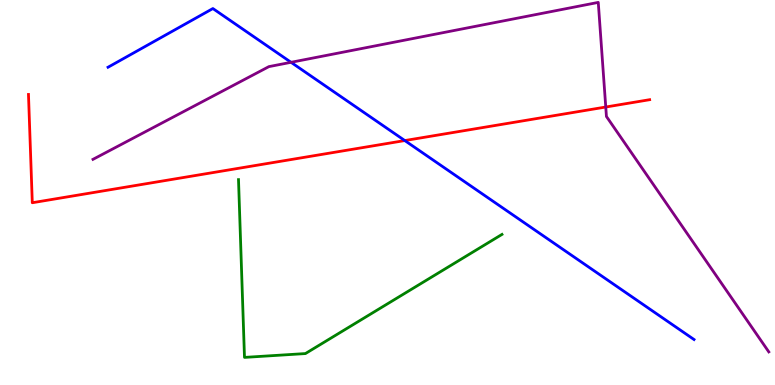[{'lines': ['blue', 'red'], 'intersections': [{'x': 5.22, 'y': 6.35}]}, {'lines': ['green', 'red'], 'intersections': []}, {'lines': ['purple', 'red'], 'intersections': [{'x': 7.82, 'y': 7.22}]}, {'lines': ['blue', 'green'], 'intersections': []}, {'lines': ['blue', 'purple'], 'intersections': [{'x': 3.76, 'y': 8.38}]}, {'lines': ['green', 'purple'], 'intersections': []}]